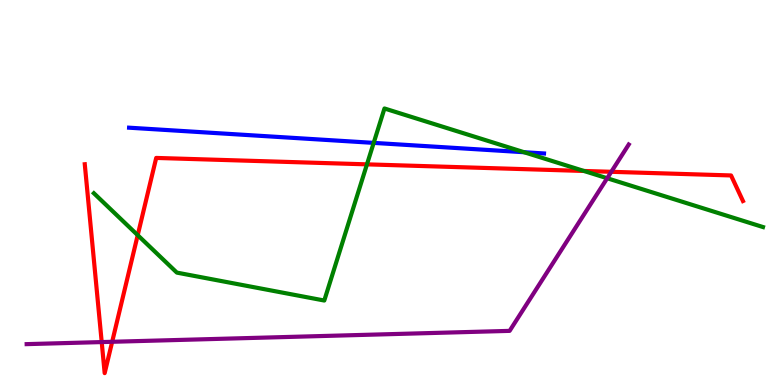[{'lines': ['blue', 'red'], 'intersections': []}, {'lines': ['green', 'red'], 'intersections': [{'x': 1.78, 'y': 3.89}, {'x': 4.73, 'y': 5.73}, {'x': 7.53, 'y': 5.56}]}, {'lines': ['purple', 'red'], 'intersections': [{'x': 1.31, 'y': 1.11}, {'x': 1.45, 'y': 1.12}, {'x': 7.89, 'y': 5.54}]}, {'lines': ['blue', 'green'], 'intersections': [{'x': 4.82, 'y': 6.29}, {'x': 6.76, 'y': 6.05}]}, {'lines': ['blue', 'purple'], 'intersections': []}, {'lines': ['green', 'purple'], 'intersections': [{'x': 7.83, 'y': 5.37}]}]